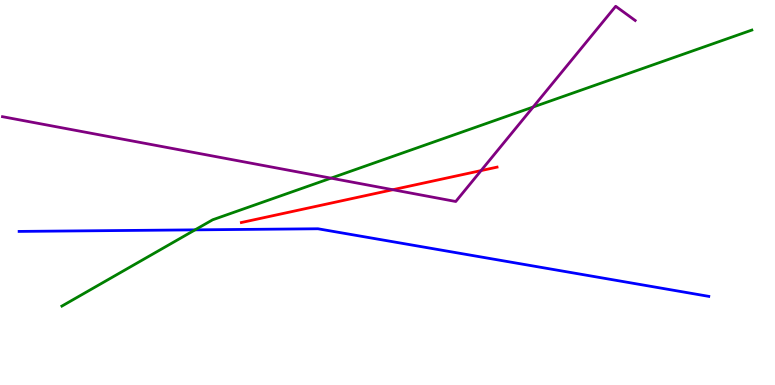[{'lines': ['blue', 'red'], 'intersections': []}, {'lines': ['green', 'red'], 'intersections': []}, {'lines': ['purple', 'red'], 'intersections': [{'x': 5.07, 'y': 5.07}, {'x': 6.21, 'y': 5.57}]}, {'lines': ['blue', 'green'], 'intersections': [{'x': 2.52, 'y': 4.03}]}, {'lines': ['blue', 'purple'], 'intersections': []}, {'lines': ['green', 'purple'], 'intersections': [{'x': 4.27, 'y': 5.37}, {'x': 6.88, 'y': 7.22}]}]